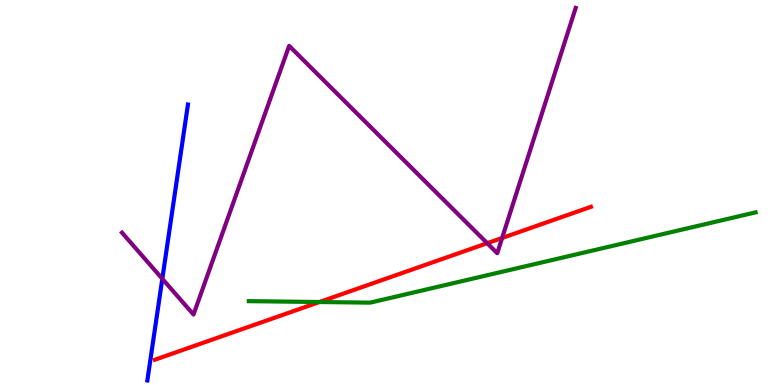[{'lines': ['blue', 'red'], 'intersections': []}, {'lines': ['green', 'red'], 'intersections': [{'x': 4.12, 'y': 2.16}]}, {'lines': ['purple', 'red'], 'intersections': [{'x': 6.29, 'y': 3.68}, {'x': 6.48, 'y': 3.82}]}, {'lines': ['blue', 'green'], 'intersections': []}, {'lines': ['blue', 'purple'], 'intersections': [{'x': 2.09, 'y': 2.76}]}, {'lines': ['green', 'purple'], 'intersections': []}]